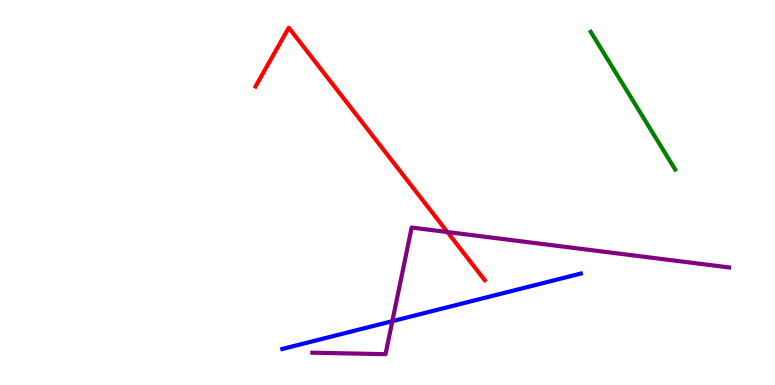[{'lines': ['blue', 'red'], 'intersections': []}, {'lines': ['green', 'red'], 'intersections': []}, {'lines': ['purple', 'red'], 'intersections': [{'x': 5.77, 'y': 3.97}]}, {'lines': ['blue', 'green'], 'intersections': []}, {'lines': ['blue', 'purple'], 'intersections': [{'x': 5.06, 'y': 1.66}]}, {'lines': ['green', 'purple'], 'intersections': []}]